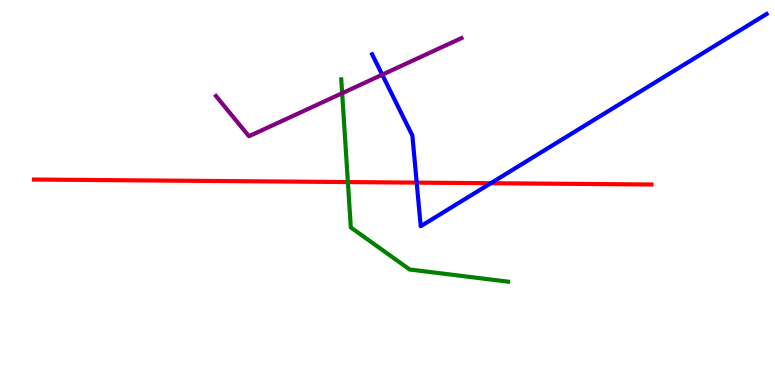[{'lines': ['blue', 'red'], 'intersections': [{'x': 5.38, 'y': 5.26}, {'x': 6.33, 'y': 5.24}]}, {'lines': ['green', 'red'], 'intersections': [{'x': 4.49, 'y': 5.27}]}, {'lines': ['purple', 'red'], 'intersections': []}, {'lines': ['blue', 'green'], 'intersections': []}, {'lines': ['blue', 'purple'], 'intersections': [{'x': 4.93, 'y': 8.06}]}, {'lines': ['green', 'purple'], 'intersections': [{'x': 4.41, 'y': 7.58}]}]